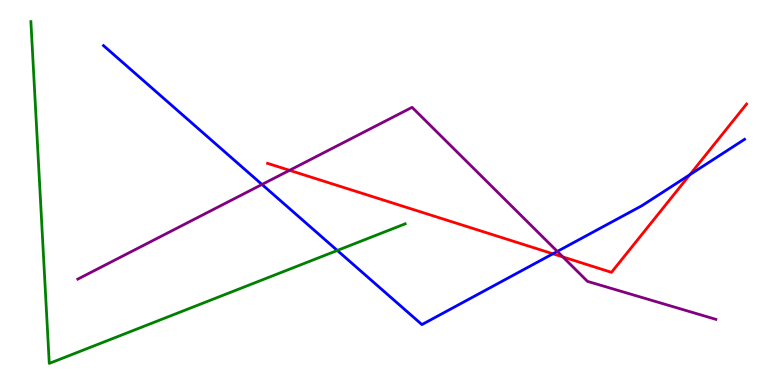[{'lines': ['blue', 'red'], 'intersections': [{'x': 7.13, 'y': 3.41}, {'x': 8.9, 'y': 5.46}]}, {'lines': ['green', 'red'], 'intersections': []}, {'lines': ['purple', 'red'], 'intersections': [{'x': 3.74, 'y': 5.58}, {'x': 7.26, 'y': 3.33}]}, {'lines': ['blue', 'green'], 'intersections': [{'x': 4.35, 'y': 3.49}]}, {'lines': ['blue', 'purple'], 'intersections': [{'x': 3.38, 'y': 5.21}, {'x': 7.19, 'y': 3.47}]}, {'lines': ['green', 'purple'], 'intersections': []}]